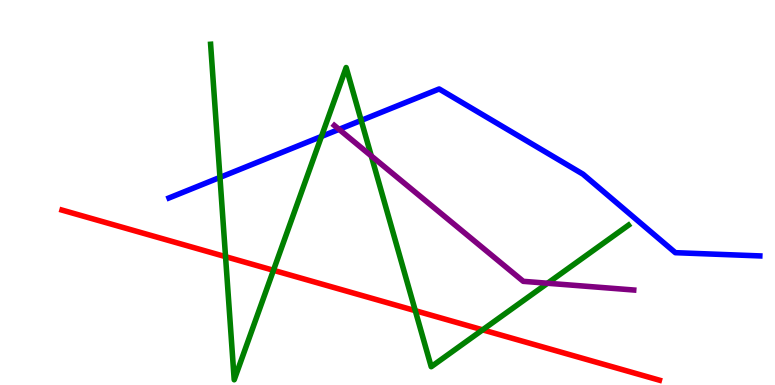[{'lines': ['blue', 'red'], 'intersections': []}, {'lines': ['green', 'red'], 'intersections': [{'x': 2.91, 'y': 3.33}, {'x': 3.53, 'y': 2.98}, {'x': 5.36, 'y': 1.93}, {'x': 6.23, 'y': 1.43}]}, {'lines': ['purple', 'red'], 'intersections': []}, {'lines': ['blue', 'green'], 'intersections': [{'x': 2.84, 'y': 5.39}, {'x': 4.15, 'y': 6.46}, {'x': 4.66, 'y': 6.87}]}, {'lines': ['blue', 'purple'], 'intersections': [{'x': 4.38, 'y': 6.64}]}, {'lines': ['green', 'purple'], 'intersections': [{'x': 4.79, 'y': 5.95}, {'x': 7.07, 'y': 2.64}]}]